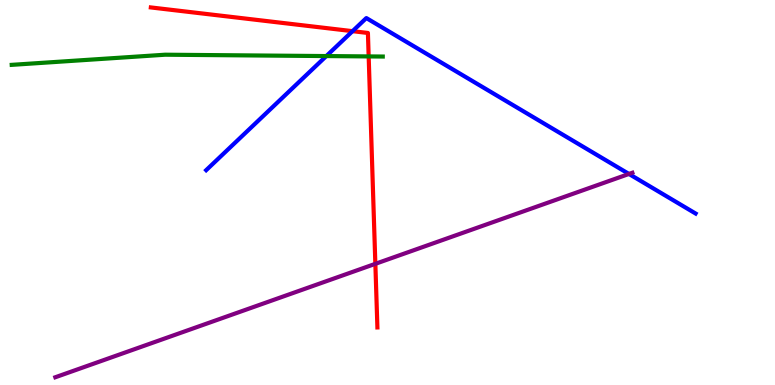[{'lines': ['blue', 'red'], 'intersections': [{'x': 4.55, 'y': 9.19}]}, {'lines': ['green', 'red'], 'intersections': [{'x': 4.76, 'y': 8.53}]}, {'lines': ['purple', 'red'], 'intersections': [{'x': 4.84, 'y': 3.15}]}, {'lines': ['blue', 'green'], 'intersections': [{'x': 4.21, 'y': 8.54}]}, {'lines': ['blue', 'purple'], 'intersections': [{'x': 8.12, 'y': 5.48}]}, {'lines': ['green', 'purple'], 'intersections': []}]